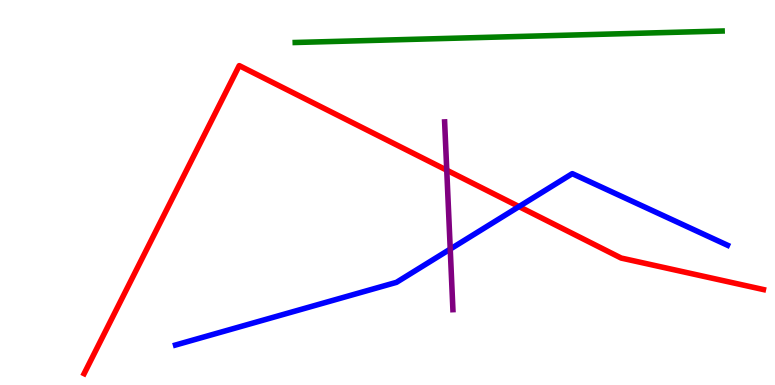[{'lines': ['blue', 'red'], 'intersections': [{'x': 6.7, 'y': 4.63}]}, {'lines': ['green', 'red'], 'intersections': []}, {'lines': ['purple', 'red'], 'intersections': [{'x': 5.76, 'y': 5.58}]}, {'lines': ['blue', 'green'], 'intersections': []}, {'lines': ['blue', 'purple'], 'intersections': [{'x': 5.81, 'y': 3.53}]}, {'lines': ['green', 'purple'], 'intersections': []}]